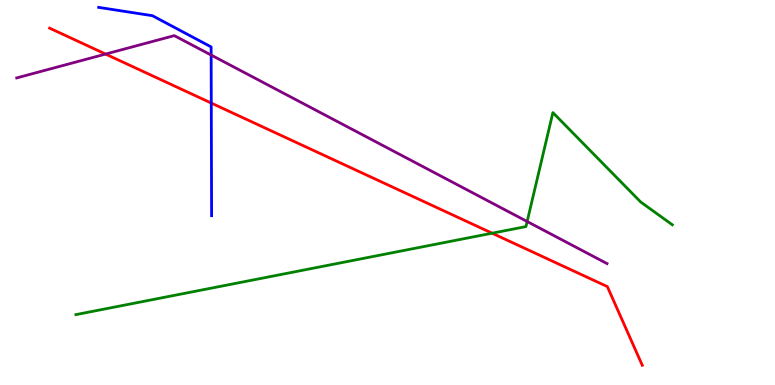[{'lines': ['blue', 'red'], 'intersections': [{'x': 2.73, 'y': 7.32}]}, {'lines': ['green', 'red'], 'intersections': [{'x': 6.35, 'y': 3.94}]}, {'lines': ['purple', 'red'], 'intersections': [{'x': 1.36, 'y': 8.6}]}, {'lines': ['blue', 'green'], 'intersections': []}, {'lines': ['blue', 'purple'], 'intersections': [{'x': 2.72, 'y': 8.57}]}, {'lines': ['green', 'purple'], 'intersections': [{'x': 6.8, 'y': 4.25}]}]